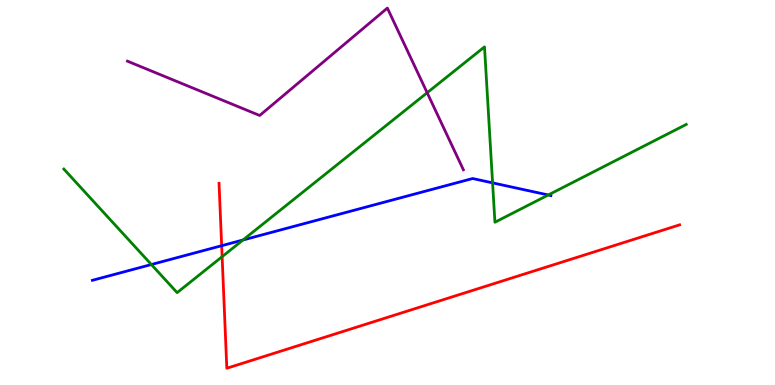[{'lines': ['blue', 'red'], 'intersections': [{'x': 2.86, 'y': 3.62}]}, {'lines': ['green', 'red'], 'intersections': [{'x': 2.87, 'y': 3.33}]}, {'lines': ['purple', 'red'], 'intersections': []}, {'lines': ['blue', 'green'], 'intersections': [{'x': 1.95, 'y': 3.13}, {'x': 3.14, 'y': 3.77}, {'x': 6.36, 'y': 5.25}, {'x': 7.07, 'y': 4.94}]}, {'lines': ['blue', 'purple'], 'intersections': []}, {'lines': ['green', 'purple'], 'intersections': [{'x': 5.51, 'y': 7.59}]}]